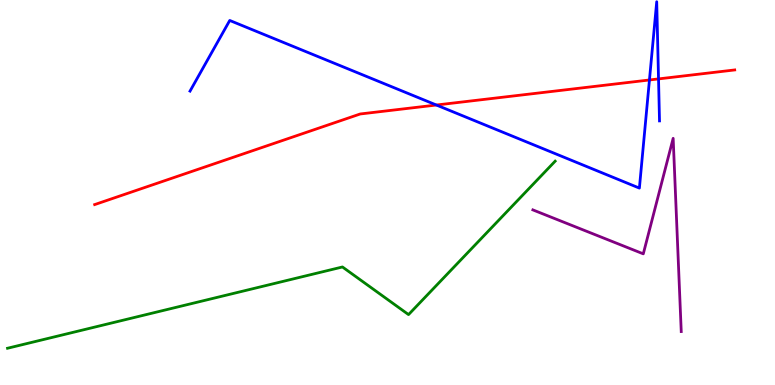[{'lines': ['blue', 'red'], 'intersections': [{'x': 5.63, 'y': 7.27}, {'x': 8.38, 'y': 7.92}, {'x': 8.5, 'y': 7.95}]}, {'lines': ['green', 'red'], 'intersections': []}, {'lines': ['purple', 'red'], 'intersections': []}, {'lines': ['blue', 'green'], 'intersections': []}, {'lines': ['blue', 'purple'], 'intersections': []}, {'lines': ['green', 'purple'], 'intersections': []}]